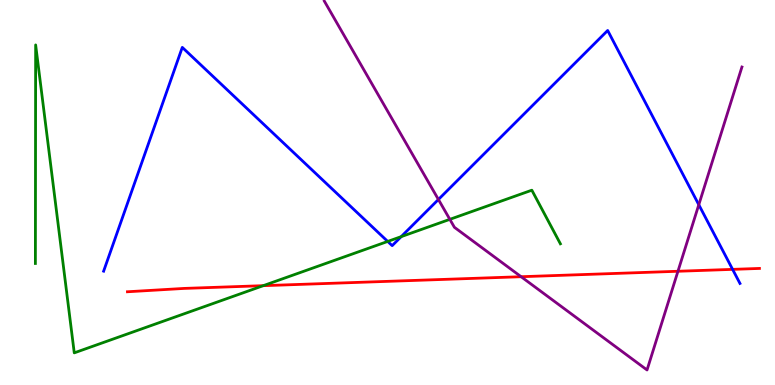[{'lines': ['blue', 'red'], 'intersections': [{'x': 9.45, 'y': 3.0}]}, {'lines': ['green', 'red'], 'intersections': [{'x': 3.4, 'y': 2.58}]}, {'lines': ['purple', 'red'], 'intersections': [{'x': 6.72, 'y': 2.81}, {'x': 8.75, 'y': 2.95}]}, {'lines': ['blue', 'green'], 'intersections': [{'x': 5.0, 'y': 3.73}, {'x': 5.18, 'y': 3.85}]}, {'lines': ['blue', 'purple'], 'intersections': [{'x': 5.66, 'y': 4.82}, {'x': 9.02, 'y': 4.68}]}, {'lines': ['green', 'purple'], 'intersections': [{'x': 5.8, 'y': 4.3}]}]